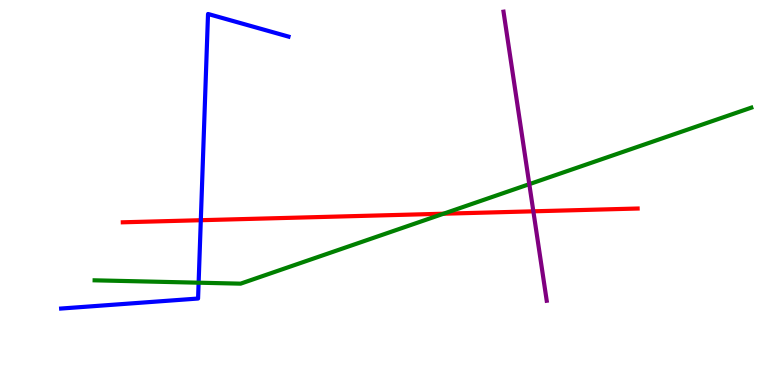[{'lines': ['blue', 'red'], 'intersections': [{'x': 2.59, 'y': 4.28}]}, {'lines': ['green', 'red'], 'intersections': [{'x': 5.72, 'y': 4.45}]}, {'lines': ['purple', 'red'], 'intersections': [{'x': 6.88, 'y': 4.51}]}, {'lines': ['blue', 'green'], 'intersections': [{'x': 2.56, 'y': 2.66}]}, {'lines': ['blue', 'purple'], 'intersections': []}, {'lines': ['green', 'purple'], 'intersections': [{'x': 6.83, 'y': 5.22}]}]